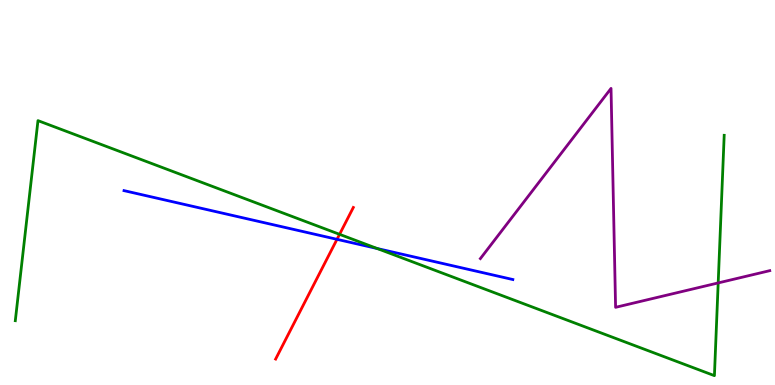[{'lines': ['blue', 'red'], 'intersections': [{'x': 4.35, 'y': 3.78}]}, {'lines': ['green', 'red'], 'intersections': [{'x': 4.38, 'y': 3.91}]}, {'lines': ['purple', 'red'], 'intersections': []}, {'lines': ['blue', 'green'], 'intersections': [{'x': 4.87, 'y': 3.55}]}, {'lines': ['blue', 'purple'], 'intersections': []}, {'lines': ['green', 'purple'], 'intersections': [{'x': 9.27, 'y': 2.65}]}]